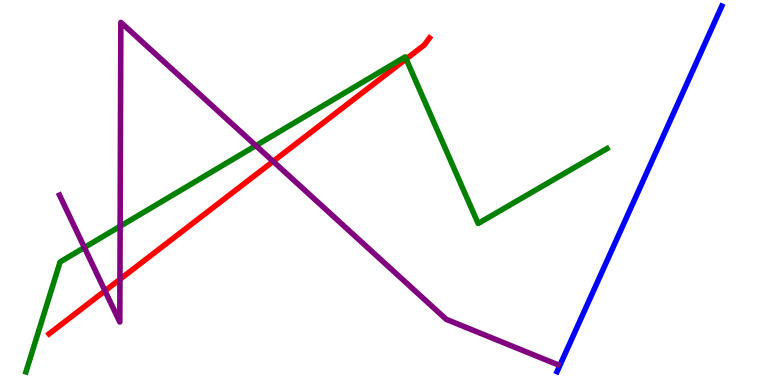[{'lines': ['blue', 'red'], 'intersections': []}, {'lines': ['green', 'red'], 'intersections': [{'x': 5.24, 'y': 8.47}]}, {'lines': ['purple', 'red'], 'intersections': [{'x': 1.35, 'y': 2.45}, {'x': 1.55, 'y': 2.75}, {'x': 3.52, 'y': 5.81}]}, {'lines': ['blue', 'green'], 'intersections': []}, {'lines': ['blue', 'purple'], 'intersections': []}, {'lines': ['green', 'purple'], 'intersections': [{'x': 1.09, 'y': 3.57}, {'x': 1.55, 'y': 4.12}, {'x': 3.3, 'y': 6.22}]}]